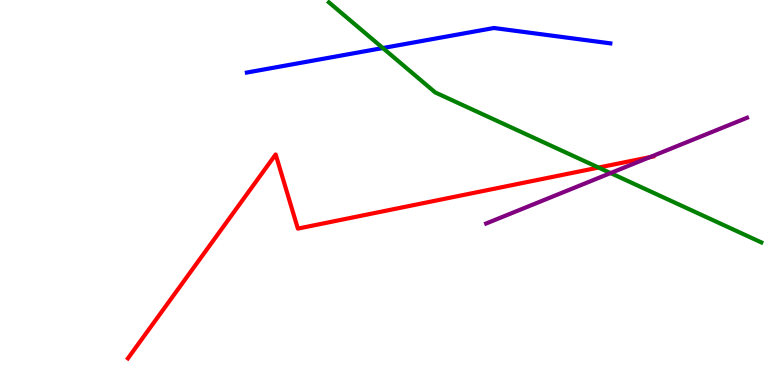[{'lines': ['blue', 'red'], 'intersections': []}, {'lines': ['green', 'red'], 'intersections': [{'x': 7.72, 'y': 5.65}]}, {'lines': ['purple', 'red'], 'intersections': [{'x': 8.39, 'y': 5.92}]}, {'lines': ['blue', 'green'], 'intersections': [{'x': 4.94, 'y': 8.75}]}, {'lines': ['blue', 'purple'], 'intersections': []}, {'lines': ['green', 'purple'], 'intersections': [{'x': 7.88, 'y': 5.5}]}]